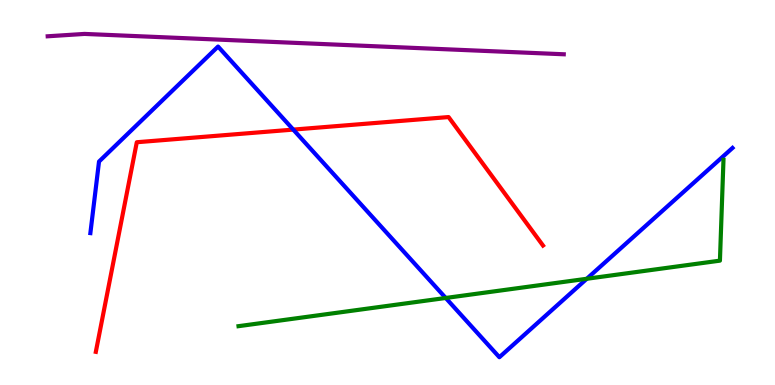[{'lines': ['blue', 'red'], 'intersections': [{'x': 3.78, 'y': 6.63}]}, {'lines': ['green', 'red'], 'intersections': []}, {'lines': ['purple', 'red'], 'intersections': []}, {'lines': ['blue', 'green'], 'intersections': [{'x': 5.75, 'y': 2.26}, {'x': 7.57, 'y': 2.76}]}, {'lines': ['blue', 'purple'], 'intersections': []}, {'lines': ['green', 'purple'], 'intersections': []}]